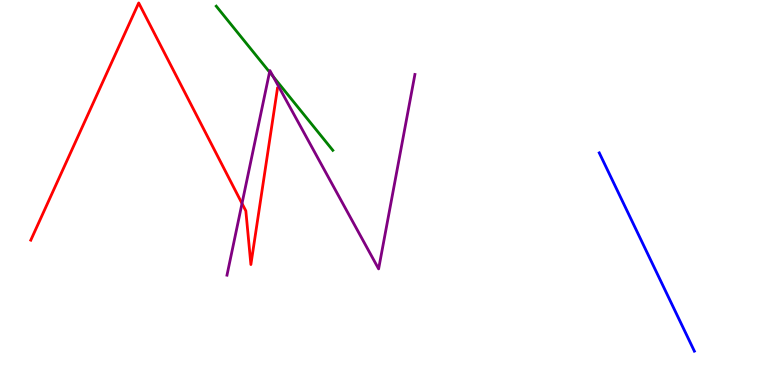[{'lines': ['blue', 'red'], 'intersections': []}, {'lines': ['green', 'red'], 'intersections': []}, {'lines': ['purple', 'red'], 'intersections': [{'x': 3.12, 'y': 4.72}]}, {'lines': ['blue', 'green'], 'intersections': []}, {'lines': ['blue', 'purple'], 'intersections': []}, {'lines': ['green', 'purple'], 'intersections': [{'x': 3.48, 'y': 8.13}, {'x': 3.53, 'y': 8.01}]}]